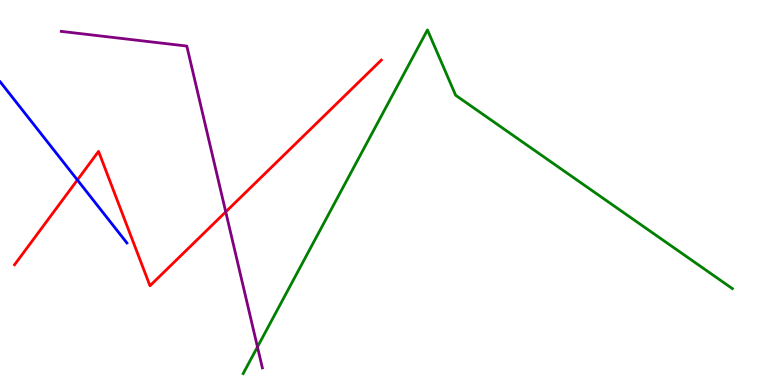[{'lines': ['blue', 'red'], 'intersections': [{'x': 0.999, 'y': 5.33}]}, {'lines': ['green', 'red'], 'intersections': []}, {'lines': ['purple', 'red'], 'intersections': [{'x': 2.91, 'y': 4.5}]}, {'lines': ['blue', 'green'], 'intersections': []}, {'lines': ['blue', 'purple'], 'intersections': []}, {'lines': ['green', 'purple'], 'intersections': [{'x': 3.32, 'y': 0.988}]}]